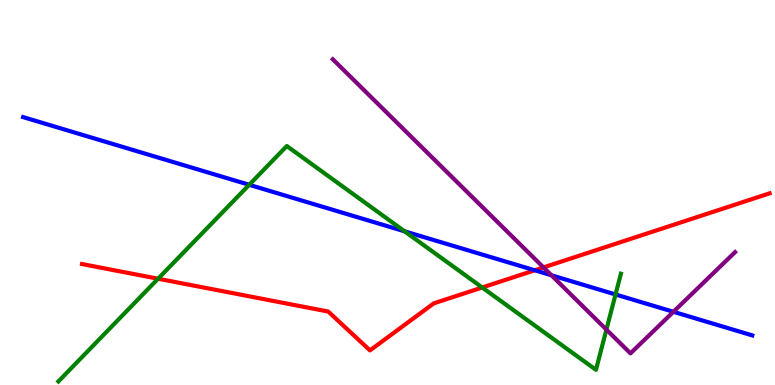[{'lines': ['blue', 'red'], 'intersections': [{'x': 6.9, 'y': 2.98}]}, {'lines': ['green', 'red'], 'intersections': [{'x': 2.04, 'y': 2.76}, {'x': 6.22, 'y': 2.53}]}, {'lines': ['purple', 'red'], 'intersections': [{'x': 7.01, 'y': 3.05}]}, {'lines': ['blue', 'green'], 'intersections': [{'x': 3.22, 'y': 5.2}, {'x': 5.22, 'y': 3.99}, {'x': 7.94, 'y': 2.35}]}, {'lines': ['blue', 'purple'], 'intersections': [{'x': 7.12, 'y': 2.85}, {'x': 8.69, 'y': 1.9}]}, {'lines': ['green', 'purple'], 'intersections': [{'x': 7.82, 'y': 1.44}]}]